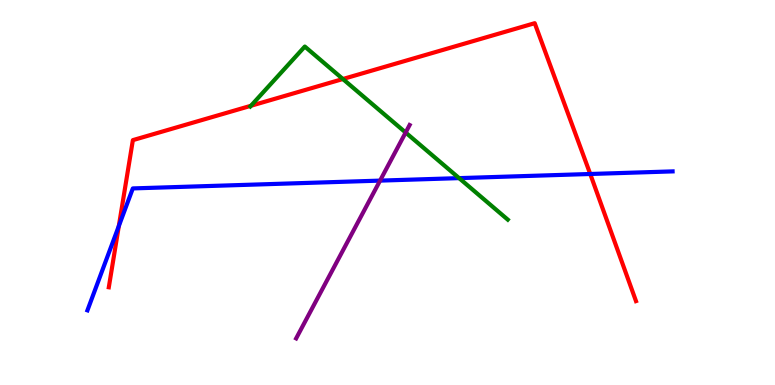[{'lines': ['blue', 'red'], 'intersections': [{'x': 1.53, 'y': 4.13}, {'x': 7.62, 'y': 5.48}]}, {'lines': ['green', 'red'], 'intersections': [{'x': 3.24, 'y': 7.25}, {'x': 4.42, 'y': 7.95}]}, {'lines': ['purple', 'red'], 'intersections': []}, {'lines': ['blue', 'green'], 'intersections': [{'x': 5.92, 'y': 5.37}]}, {'lines': ['blue', 'purple'], 'intersections': [{'x': 4.9, 'y': 5.31}]}, {'lines': ['green', 'purple'], 'intersections': [{'x': 5.23, 'y': 6.56}]}]